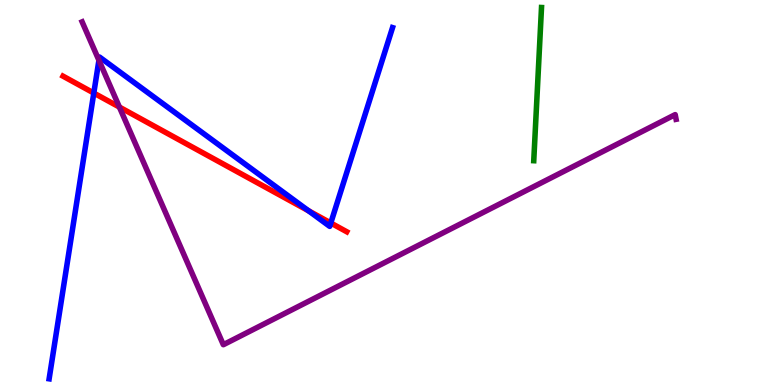[{'lines': ['blue', 'red'], 'intersections': [{'x': 1.21, 'y': 7.58}, {'x': 3.98, 'y': 4.52}, {'x': 4.27, 'y': 4.21}]}, {'lines': ['green', 'red'], 'intersections': []}, {'lines': ['purple', 'red'], 'intersections': [{'x': 1.54, 'y': 7.22}]}, {'lines': ['blue', 'green'], 'intersections': []}, {'lines': ['blue', 'purple'], 'intersections': [{'x': 1.28, 'y': 8.43}]}, {'lines': ['green', 'purple'], 'intersections': []}]